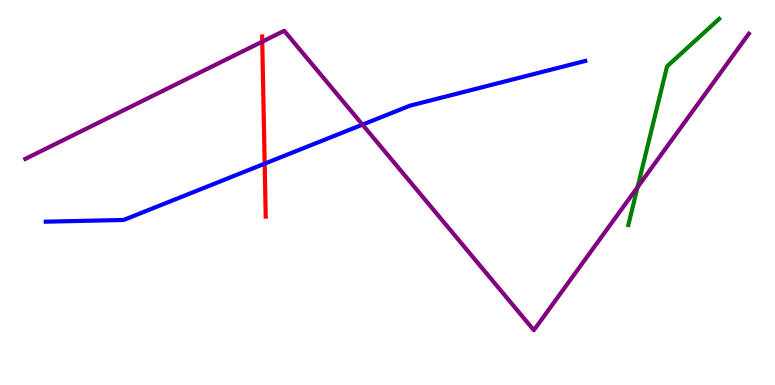[{'lines': ['blue', 'red'], 'intersections': [{'x': 3.42, 'y': 5.75}]}, {'lines': ['green', 'red'], 'intersections': []}, {'lines': ['purple', 'red'], 'intersections': [{'x': 3.38, 'y': 8.92}]}, {'lines': ['blue', 'green'], 'intersections': []}, {'lines': ['blue', 'purple'], 'intersections': [{'x': 4.68, 'y': 6.76}]}, {'lines': ['green', 'purple'], 'intersections': [{'x': 8.23, 'y': 5.14}]}]